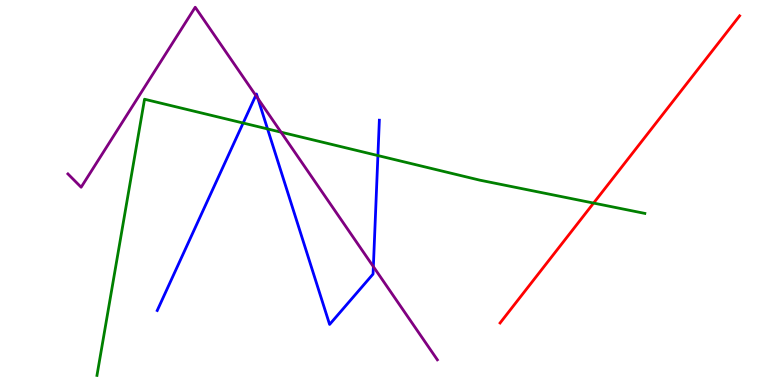[{'lines': ['blue', 'red'], 'intersections': []}, {'lines': ['green', 'red'], 'intersections': [{'x': 7.66, 'y': 4.73}]}, {'lines': ['purple', 'red'], 'intersections': []}, {'lines': ['blue', 'green'], 'intersections': [{'x': 3.14, 'y': 6.8}, {'x': 3.45, 'y': 6.65}, {'x': 4.88, 'y': 5.96}]}, {'lines': ['blue', 'purple'], 'intersections': [{'x': 3.3, 'y': 7.52}, {'x': 3.33, 'y': 7.44}, {'x': 4.82, 'y': 3.07}]}, {'lines': ['green', 'purple'], 'intersections': [{'x': 3.63, 'y': 6.57}]}]